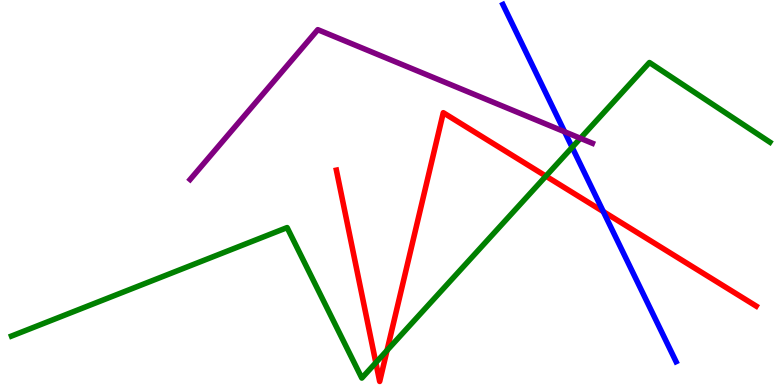[{'lines': ['blue', 'red'], 'intersections': [{'x': 7.78, 'y': 4.5}]}, {'lines': ['green', 'red'], 'intersections': [{'x': 4.85, 'y': 0.58}, {'x': 4.99, 'y': 0.899}, {'x': 7.04, 'y': 5.43}]}, {'lines': ['purple', 'red'], 'intersections': []}, {'lines': ['blue', 'green'], 'intersections': [{'x': 7.38, 'y': 6.17}]}, {'lines': ['blue', 'purple'], 'intersections': [{'x': 7.28, 'y': 6.58}]}, {'lines': ['green', 'purple'], 'intersections': [{'x': 7.49, 'y': 6.41}]}]